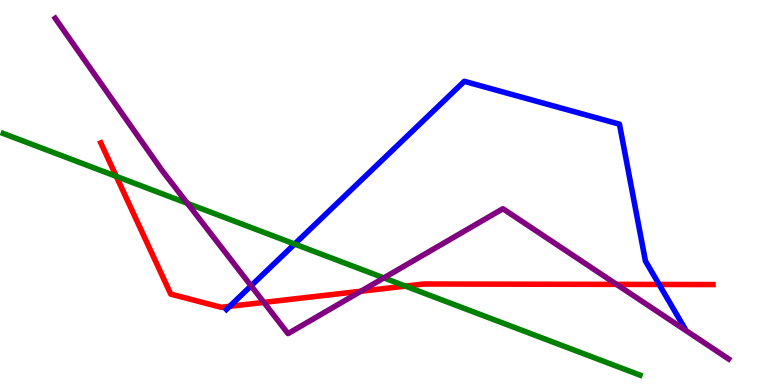[{'lines': ['blue', 'red'], 'intersections': [{'x': 2.96, 'y': 2.04}, {'x': 8.51, 'y': 2.61}]}, {'lines': ['green', 'red'], 'intersections': [{'x': 1.5, 'y': 5.42}, {'x': 5.23, 'y': 2.57}]}, {'lines': ['purple', 'red'], 'intersections': [{'x': 3.4, 'y': 2.15}, {'x': 4.66, 'y': 2.44}, {'x': 7.96, 'y': 2.61}]}, {'lines': ['blue', 'green'], 'intersections': [{'x': 3.8, 'y': 3.66}]}, {'lines': ['blue', 'purple'], 'intersections': [{'x': 3.24, 'y': 2.58}]}, {'lines': ['green', 'purple'], 'intersections': [{'x': 2.42, 'y': 4.72}, {'x': 4.95, 'y': 2.78}]}]